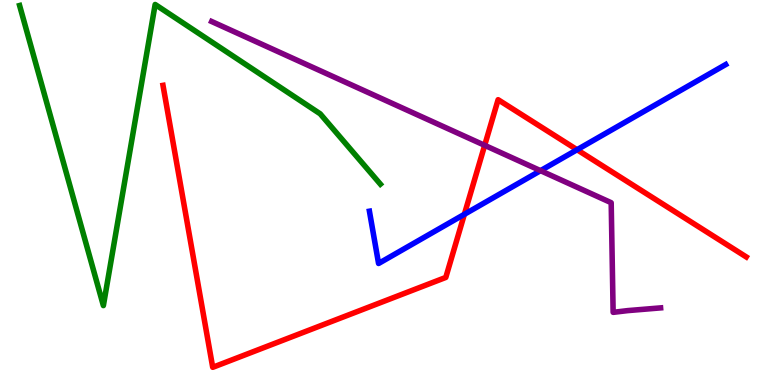[{'lines': ['blue', 'red'], 'intersections': [{'x': 5.99, 'y': 4.43}, {'x': 7.45, 'y': 6.11}]}, {'lines': ['green', 'red'], 'intersections': []}, {'lines': ['purple', 'red'], 'intersections': [{'x': 6.25, 'y': 6.23}]}, {'lines': ['blue', 'green'], 'intersections': []}, {'lines': ['blue', 'purple'], 'intersections': [{'x': 6.97, 'y': 5.57}]}, {'lines': ['green', 'purple'], 'intersections': []}]